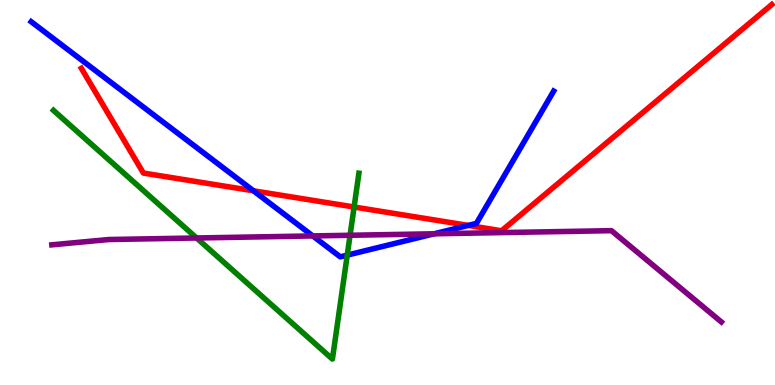[{'lines': ['blue', 'red'], 'intersections': [{'x': 3.27, 'y': 5.04}, {'x': 6.04, 'y': 4.15}]}, {'lines': ['green', 'red'], 'intersections': [{'x': 4.57, 'y': 4.62}]}, {'lines': ['purple', 'red'], 'intersections': []}, {'lines': ['blue', 'green'], 'intersections': [{'x': 4.48, 'y': 3.37}]}, {'lines': ['blue', 'purple'], 'intersections': [{'x': 4.04, 'y': 3.87}, {'x': 5.6, 'y': 3.93}]}, {'lines': ['green', 'purple'], 'intersections': [{'x': 2.54, 'y': 3.82}, {'x': 4.52, 'y': 3.89}]}]